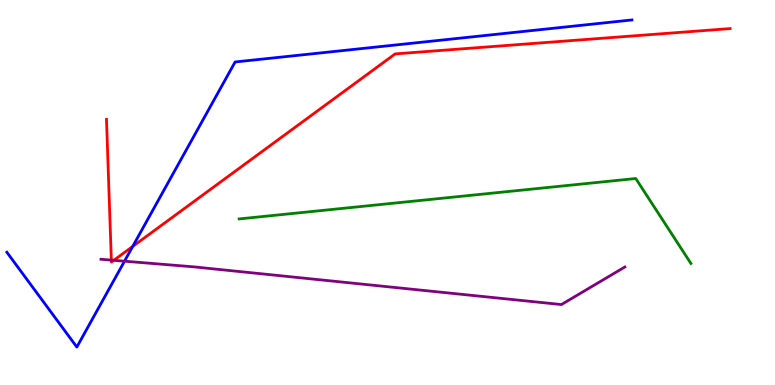[{'lines': ['blue', 'red'], 'intersections': [{'x': 1.71, 'y': 3.6}]}, {'lines': ['green', 'red'], 'intersections': []}, {'lines': ['purple', 'red'], 'intersections': [{'x': 1.44, 'y': 3.24}, {'x': 1.47, 'y': 3.24}]}, {'lines': ['blue', 'green'], 'intersections': []}, {'lines': ['blue', 'purple'], 'intersections': [{'x': 1.61, 'y': 3.22}]}, {'lines': ['green', 'purple'], 'intersections': []}]